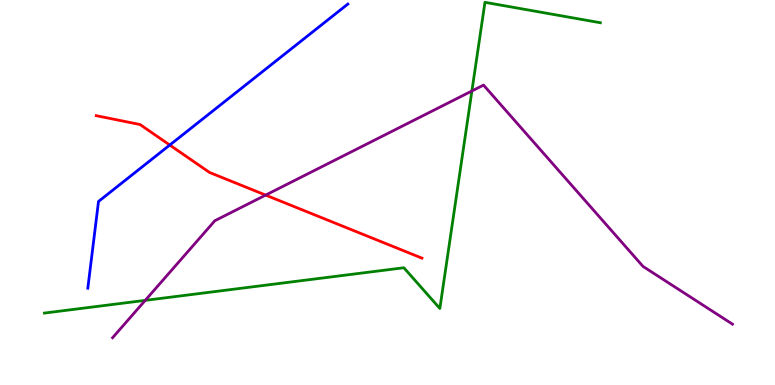[{'lines': ['blue', 'red'], 'intersections': [{'x': 2.19, 'y': 6.23}]}, {'lines': ['green', 'red'], 'intersections': []}, {'lines': ['purple', 'red'], 'intersections': [{'x': 3.43, 'y': 4.93}]}, {'lines': ['blue', 'green'], 'intersections': []}, {'lines': ['blue', 'purple'], 'intersections': []}, {'lines': ['green', 'purple'], 'intersections': [{'x': 1.87, 'y': 2.2}, {'x': 6.09, 'y': 7.64}]}]